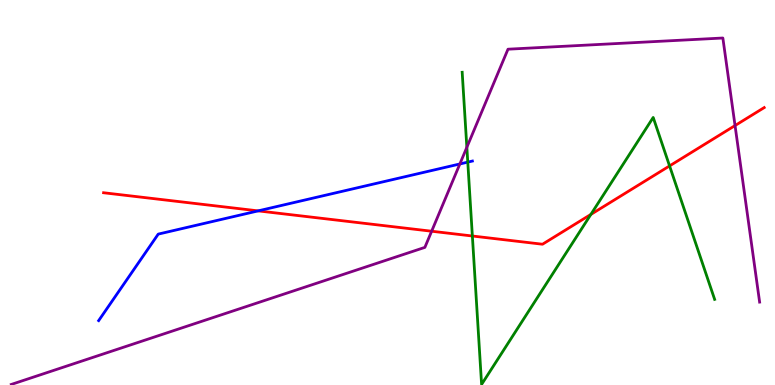[{'lines': ['blue', 'red'], 'intersections': [{'x': 3.33, 'y': 4.52}]}, {'lines': ['green', 'red'], 'intersections': [{'x': 6.1, 'y': 3.87}, {'x': 7.62, 'y': 4.43}, {'x': 8.64, 'y': 5.69}]}, {'lines': ['purple', 'red'], 'intersections': [{'x': 5.57, 'y': 3.99}, {'x': 9.48, 'y': 6.74}]}, {'lines': ['blue', 'green'], 'intersections': [{'x': 6.04, 'y': 5.79}]}, {'lines': ['blue', 'purple'], 'intersections': [{'x': 5.93, 'y': 5.74}]}, {'lines': ['green', 'purple'], 'intersections': [{'x': 6.02, 'y': 6.17}]}]